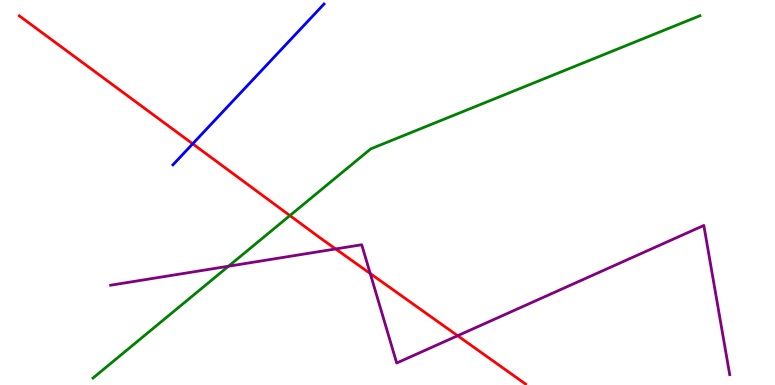[{'lines': ['blue', 'red'], 'intersections': [{'x': 2.49, 'y': 6.26}]}, {'lines': ['green', 'red'], 'intersections': [{'x': 3.74, 'y': 4.4}]}, {'lines': ['purple', 'red'], 'intersections': [{'x': 4.33, 'y': 3.53}, {'x': 4.78, 'y': 2.89}, {'x': 5.91, 'y': 1.28}]}, {'lines': ['blue', 'green'], 'intersections': []}, {'lines': ['blue', 'purple'], 'intersections': []}, {'lines': ['green', 'purple'], 'intersections': [{'x': 2.95, 'y': 3.09}]}]